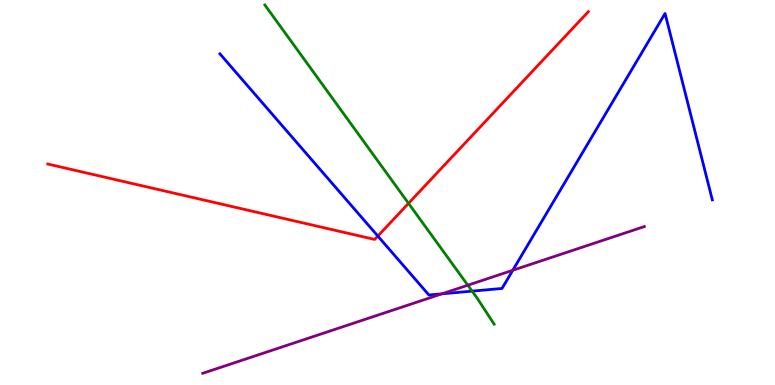[{'lines': ['blue', 'red'], 'intersections': [{'x': 4.88, 'y': 3.87}]}, {'lines': ['green', 'red'], 'intersections': [{'x': 5.27, 'y': 4.72}]}, {'lines': ['purple', 'red'], 'intersections': []}, {'lines': ['blue', 'green'], 'intersections': [{'x': 6.09, 'y': 2.44}]}, {'lines': ['blue', 'purple'], 'intersections': [{'x': 5.7, 'y': 2.37}, {'x': 6.62, 'y': 2.98}]}, {'lines': ['green', 'purple'], 'intersections': [{'x': 6.04, 'y': 2.59}]}]